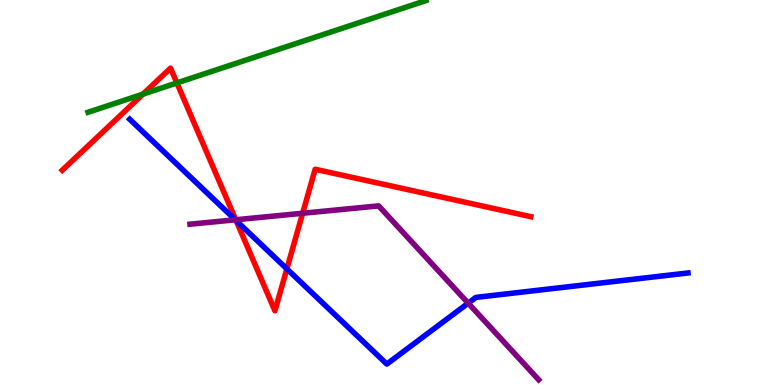[{'lines': ['blue', 'red'], 'intersections': [{'x': 3.05, 'y': 4.27}, {'x': 3.7, 'y': 3.02}]}, {'lines': ['green', 'red'], 'intersections': [{'x': 1.84, 'y': 7.55}, {'x': 2.28, 'y': 7.85}]}, {'lines': ['purple', 'red'], 'intersections': [{'x': 3.04, 'y': 4.29}, {'x': 3.91, 'y': 4.46}]}, {'lines': ['blue', 'green'], 'intersections': []}, {'lines': ['blue', 'purple'], 'intersections': [{'x': 3.04, 'y': 4.29}, {'x': 6.04, 'y': 2.13}]}, {'lines': ['green', 'purple'], 'intersections': []}]